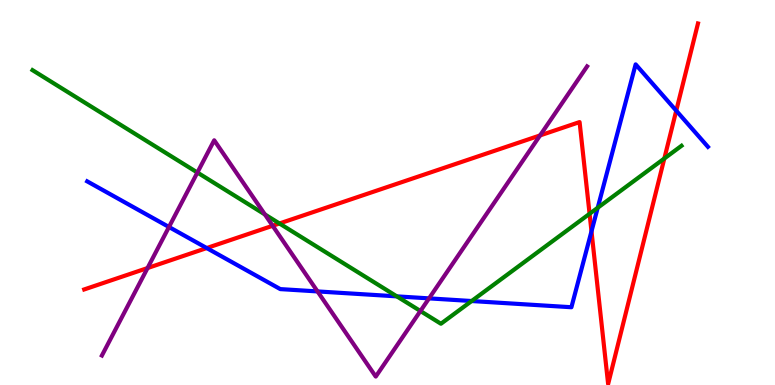[{'lines': ['blue', 'red'], 'intersections': [{'x': 2.67, 'y': 3.56}, {'x': 7.63, 'y': 3.99}, {'x': 8.73, 'y': 7.13}]}, {'lines': ['green', 'red'], 'intersections': [{'x': 3.61, 'y': 4.2}, {'x': 7.61, 'y': 4.45}, {'x': 8.57, 'y': 5.88}]}, {'lines': ['purple', 'red'], 'intersections': [{'x': 1.9, 'y': 3.04}, {'x': 3.52, 'y': 4.14}, {'x': 6.97, 'y': 6.48}]}, {'lines': ['blue', 'green'], 'intersections': [{'x': 5.12, 'y': 2.3}, {'x': 6.09, 'y': 2.18}, {'x': 7.71, 'y': 4.6}]}, {'lines': ['blue', 'purple'], 'intersections': [{'x': 2.18, 'y': 4.1}, {'x': 4.1, 'y': 2.43}, {'x': 5.54, 'y': 2.25}]}, {'lines': ['green', 'purple'], 'intersections': [{'x': 2.55, 'y': 5.52}, {'x': 3.42, 'y': 4.43}, {'x': 5.42, 'y': 1.92}]}]